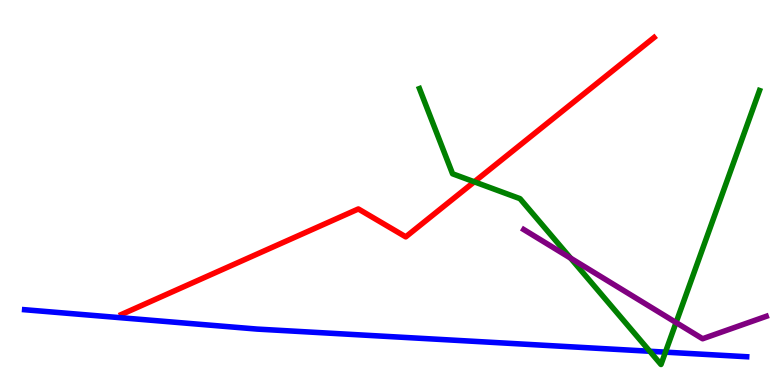[{'lines': ['blue', 'red'], 'intersections': []}, {'lines': ['green', 'red'], 'intersections': [{'x': 6.12, 'y': 5.28}]}, {'lines': ['purple', 'red'], 'intersections': []}, {'lines': ['blue', 'green'], 'intersections': [{'x': 8.38, 'y': 0.876}, {'x': 8.59, 'y': 0.853}]}, {'lines': ['blue', 'purple'], 'intersections': []}, {'lines': ['green', 'purple'], 'intersections': [{'x': 7.36, 'y': 3.29}, {'x': 8.72, 'y': 1.62}]}]